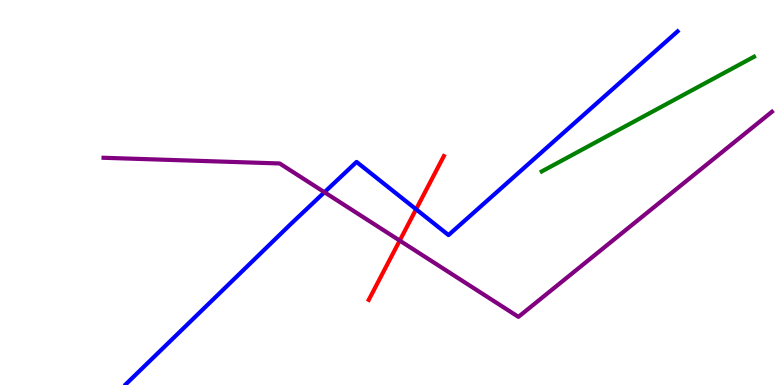[{'lines': ['blue', 'red'], 'intersections': [{'x': 5.37, 'y': 4.56}]}, {'lines': ['green', 'red'], 'intersections': []}, {'lines': ['purple', 'red'], 'intersections': [{'x': 5.16, 'y': 3.75}]}, {'lines': ['blue', 'green'], 'intersections': []}, {'lines': ['blue', 'purple'], 'intersections': [{'x': 4.19, 'y': 5.01}]}, {'lines': ['green', 'purple'], 'intersections': []}]